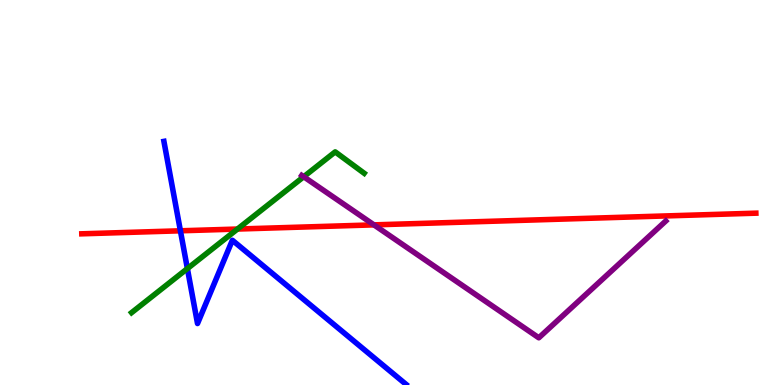[{'lines': ['blue', 'red'], 'intersections': [{'x': 2.33, 'y': 4.01}]}, {'lines': ['green', 'red'], 'intersections': [{'x': 3.06, 'y': 4.05}]}, {'lines': ['purple', 'red'], 'intersections': [{'x': 4.83, 'y': 4.16}]}, {'lines': ['blue', 'green'], 'intersections': [{'x': 2.42, 'y': 3.02}]}, {'lines': ['blue', 'purple'], 'intersections': []}, {'lines': ['green', 'purple'], 'intersections': [{'x': 3.92, 'y': 5.41}]}]